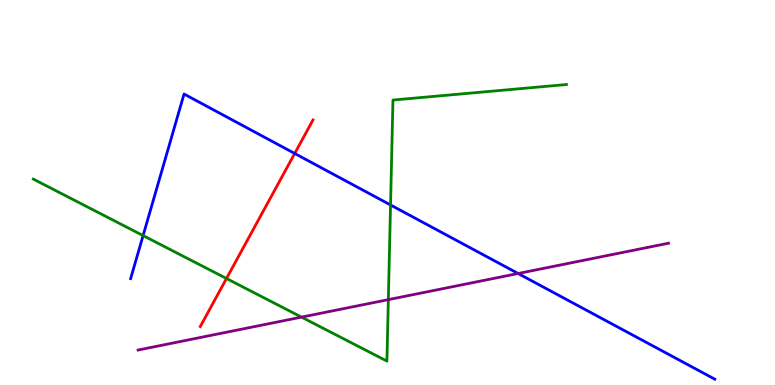[{'lines': ['blue', 'red'], 'intersections': [{'x': 3.8, 'y': 6.01}]}, {'lines': ['green', 'red'], 'intersections': [{'x': 2.92, 'y': 2.77}]}, {'lines': ['purple', 'red'], 'intersections': []}, {'lines': ['blue', 'green'], 'intersections': [{'x': 1.85, 'y': 3.88}, {'x': 5.04, 'y': 4.68}]}, {'lines': ['blue', 'purple'], 'intersections': [{'x': 6.69, 'y': 2.9}]}, {'lines': ['green', 'purple'], 'intersections': [{'x': 3.89, 'y': 1.76}, {'x': 5.01, 'y': 2.22}]}]